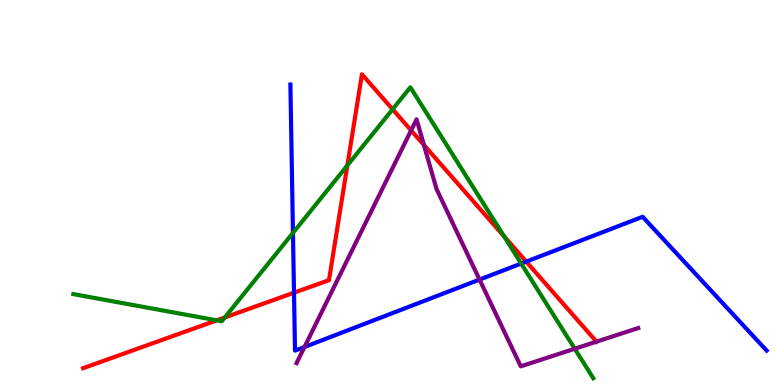[{'lines': ['blue', 'red'], 'intersections': [{'x': 3.79, 'y': 2.4}, {'x': 6.79, 'y': 3.2}]}, {'lines': ['green', 'red'], 'intersections': [{'x': 2.8, 'y': 1.68}, {'x': 2.9, 'y': 1.75}, {'x': 4.48, 'y': 5.7}, {'x': 5.07, 'y': 7.16}, {'x': 6.5, 'y': 3.86}]}, {'lines': ['purple', 'red'], 'intersections': [{'x': 5.3, 'y': 6.61}, {'x': 5.47, 'y': 6.23}, {'x': 7.7, 'y': 1.13}]}, {'lines': ['blue', 'green'], 'intersections': [{'x': 3.78, 'y': 3.95}, {'x': 6.72, 'y': 3.15}]}, {'lines': ['blue', 'purple'], 'intersections': [{'x': 3.93, 'y': 0.987}, {'x': 6.19, 'y': 2.74}]}, {'lines': ['green', 'purple'], 'intersections': [{'x': 7.42, 'y': 0.941}]}]